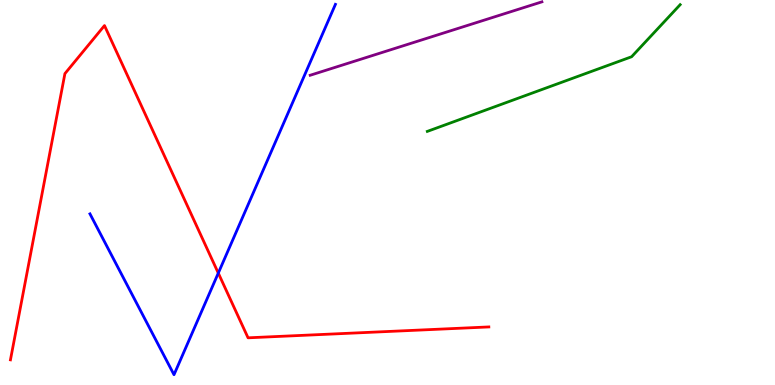[{'lines': ['blue', 'red'], 'intersections': [{'x': 2.82, 'y': 2.91}]}, {'lines': ['green', 'red'], 'intersections': []}, {'lines': ['purple', 'red'], 'intersections': []}, {'lines': ['blue', 'green'], 'intersections': []}, {'lines': ['blue', 'purple'], 'intersections': []}, {'lines': ['green', 'purple'], 'intersections': []}]